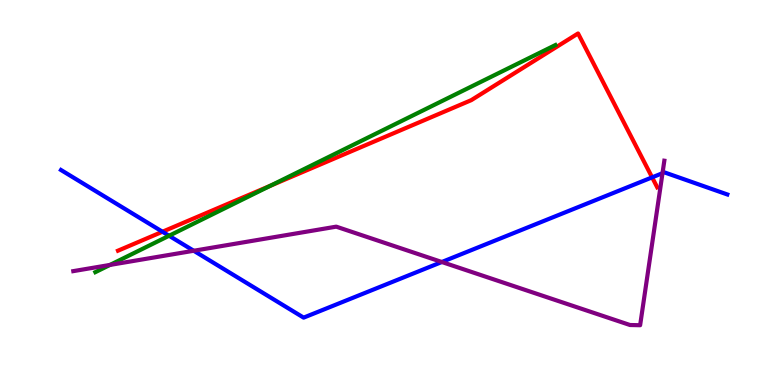[{'lines': ['blue', 'red'], 'intersections': [{'x': 2.1, 'y': 3.98}, {'x': 8.41, 'y': 5.39}]}, {'lines': ['green', 'red'], 'intersections': [{'x': 3.49, 'y': 5.18}]}, {'lines': ['purple', 'red'], 'intersections': []}, {'lines': ['blue', 'green'], 'intersections': [{'x': 2.18, 'y': 3.88}]}, {'lines': ['blue', 'purple'], 'intersections': [{'x': 2.5, 'y': 3.49}, {'x': 5.7, 'y': 3.19}, {'x': 8.55, 'y': 5.5}]}, {'lines': ['green', 'purple'], 'intersections': [{'x': 1.42, 'y': 3.12}]}]